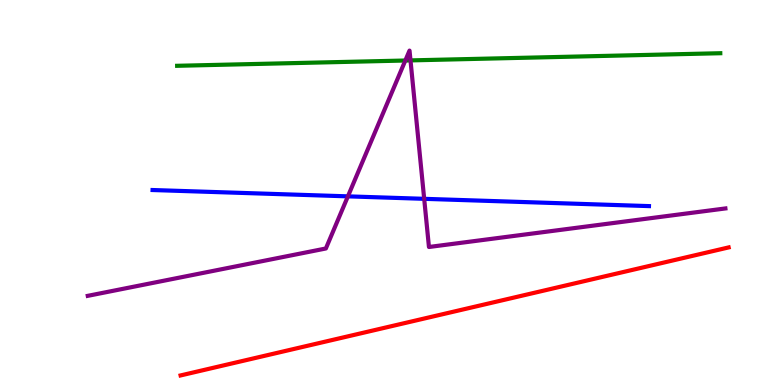[{'lines': ['blue', 'red'], 'intersections': []}, {'lines': ['green', 'red'], 'intersections': []}, {'lines': ['purple', 'red'], 'intersections': []}, {'lines': ['blue', 'green'], 'intersections': []}, {'lines': ['blue', 'purple'], 'intersections': [{'x': 4.49, 'y': 4.9}, {'x': 5.47, 'y': 4.84}]}, {'lines': ['green', 'purple'], 'intersections': [{'x': 5.23, 'y': 8.43}, {'x': 5.3, 'y': 8.43}]}]